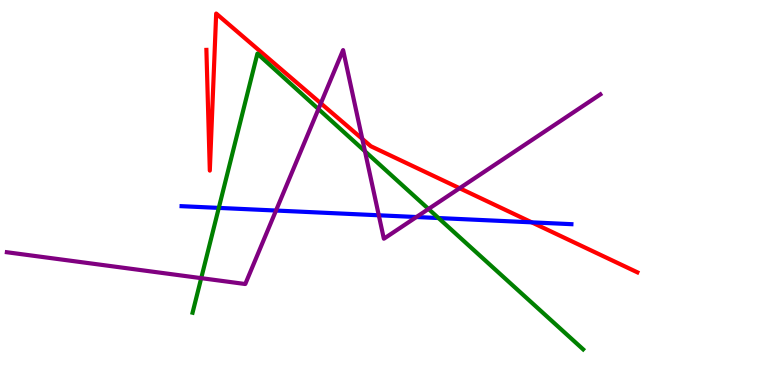[{'lines': ['blue', 'red'], 'intersections': [{'x': 6.86, 'y': 4.22}]}, {'lines': ['green', 'red'], 'intersections': []}, {'lines': ['purple', 'red'], 'intersections': [{'x': 4.14, 'y': 7.32}, {'x': 4.67, 'y': 6.39}, {'x': 5.93, 'y': 5.11}]}, {'lines': ['blue', 'green'], 'intersections': [{'x': 2.82, 'y': 4.6}, {'x': 5.66, 'y': 4.34}]}, {'lines': ['blue', 'purple'], 'intersections': [{'x': 3.56, 'y': 4.53}, {'x': 4.89, 'y': 4.41}, {'x': 5.37, 'y': 4.36}]}, {'lines': ['green', 'purple'], 'intersections': [{'x': 2.6, 'y': 2.78}, {'x': 4.11, 'y': 7.17}, {'x': 4.71, 'y': 6.07}, {'x': 5.53, 'y': 4.57}]}]